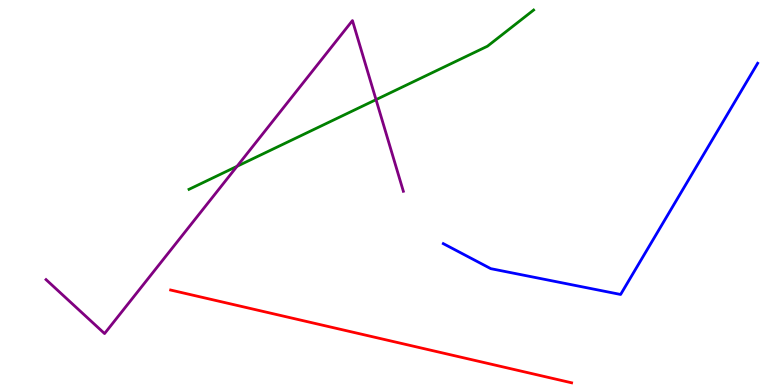[{'lines': ['blue', 'red'], 'intersections': []}, {'lines': ['green', 'red'], 'intersections': []}, {'lines': ['purple', 'red'], 'intersections': []}, {'lines': ['blue', 'green'], 'intersections': []}, {'lines': ['blue', 'purple'], 'intersections': []}, {'lines': ['green', 'purple'], 'intersections': [{'x': 3.06, 'y': 5.68}, {'x': 4.85, 'y': 7.41}]}]